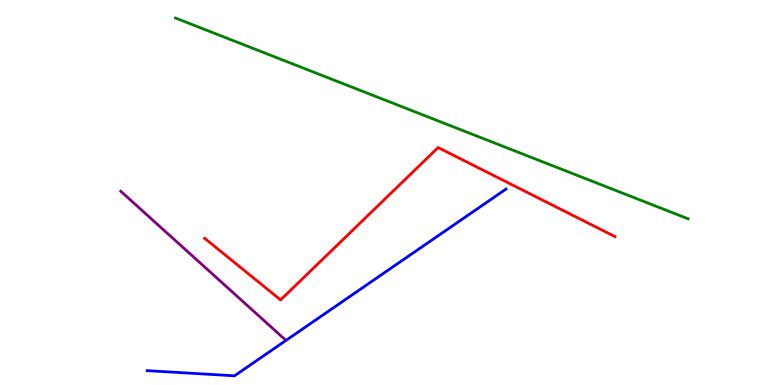[{'lines': ['blue', 'red'], 'intersections': []}, {'lines': ['green', 'red'], 'intersections': []}, {'lines': ['purple', 'red'], 'intersections': []}, {'lines': ['blue', 'green'], 'intersections': []}, {'lines': ['blue', 'purple'], 'intersections': []}, {'lines': ['green', 'purple'], 'intersections': []}]